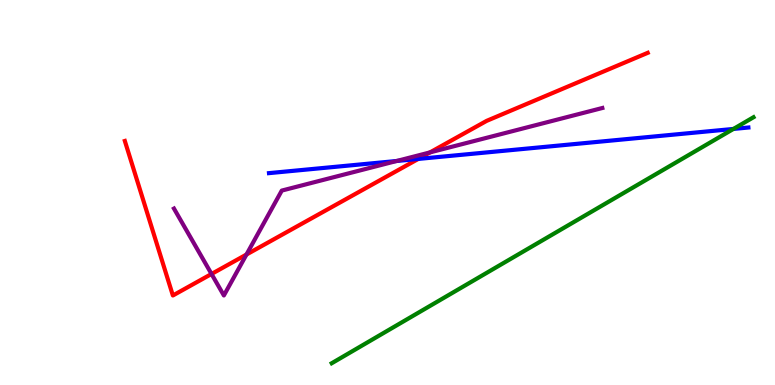[{'lines': ['blue', 'red'], 'intersections': [{'x': 5.4, 'y': 5.87}]}, {'lines': ['green', 'red'], 'intersections': []}, {'lines': ['purple', 'red'], 'intersections': [{'x': 2.73, 'y': 2.88}, {'x': 3.18, 'y': 3.39}, {'x': 5.55, 'y': 6.04}]}, {'lines': ['blue', 'green'], 'intersections': [{'x': 9.46, 'y': 6.65}]}, {'lines': ['blue', 'purple'], 'intersections': [{'x': 5.12, 'y': 5.82}]}, {'lines': ['green', 'purple'], 'intersections': []}]